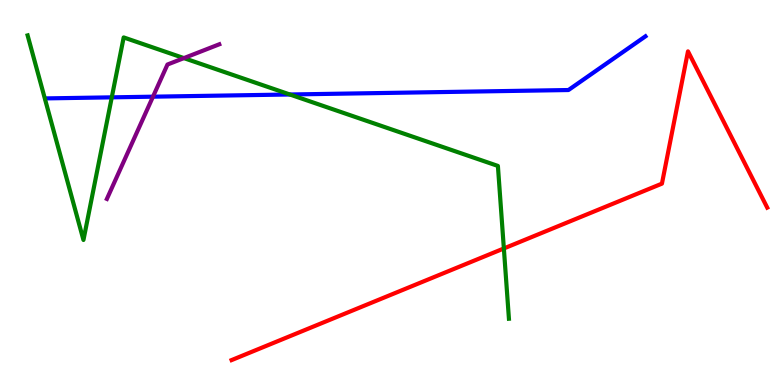[{'lines': ['blue', 'red'], 'intersections': []}, {'lines': ['green', 'red'], 'intersections': [{'x': 6.5, 'y': 3.55}]}, {'lines': ['purple', 'red'], 'intersections': []}, {'lines': ['blue', 'green'], 'intersections': [{'x': 1.44, 'y': 7.47}, {'x': 3.74, 'y': 7.55}]}, {'lines': ['blue', 'purple'], 'intersections': [{'x': 1.97, 'y': 7.49}]}, {'lines': ['green', 'purple'], 'intersections': [{'x': 2.37, 'y': 8.49}]}]